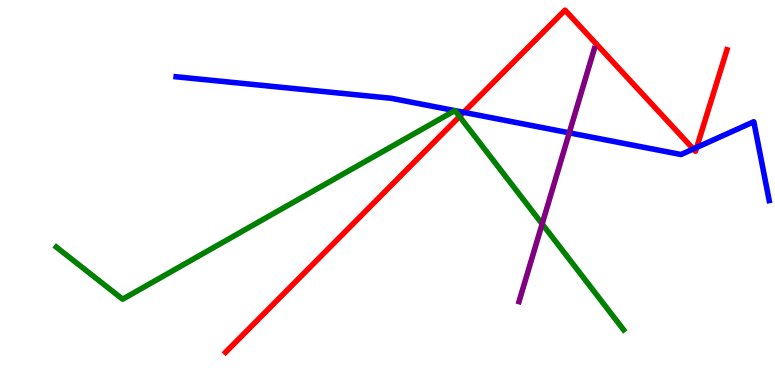[{'lines': ['blue', 'red'], 'intersections': [{'x': 5.98, 'y': 7.08}, {'x': 8.95, 'y': 6.13}, {'x': 8.99, 'y': 6.17}]}, {'lines': ['green', 'red'], 'intersections': [{'x': 5.93, 'y': 6.97}]}, {'lines': ['purple', 'red'], 'intersections': []}, {'lines': ['blue', 'green'], 'intersections': [{'x': 5.87, 'y': 7.13}, {'x': 5.87, 'y': 7.13}]}, {'lines': ['blue', 'purple'], 'intersections': [{'x': 7.35, 'y': 6.55}]}, {'lines': ['green', 'purple'], 'intersections': [{'x': 7.0, 'y': 4.18}]}]